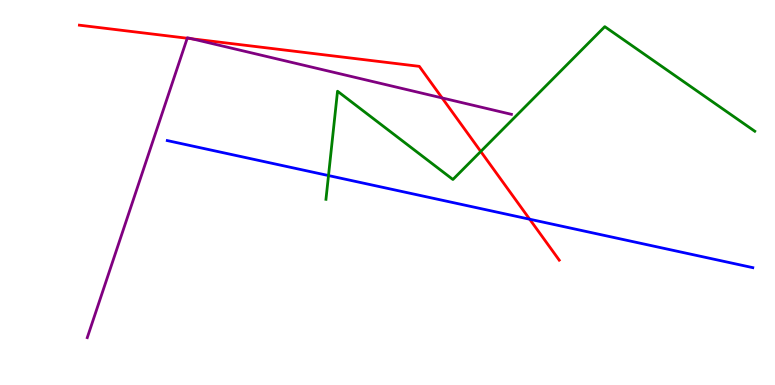[{'lines': ['blue', 'red'], 'intersections': [{'x': 6.83, 'y': 4.31}]}, {'lines': ['green', 'red'], 'intersections': [{'x': 6.2, 'y': 6.07}]}, {'lines': ['purple', 'red'], 'intersections': [{'x': 2.42, 'y': 9.01}, {'x': 2.48, 'y': 8.99}, {'x': 5.7, 'y': 7.46}]}, {'lines': ['blue', 'green'], 'intersections': [{'x': 4.24, 'y': 5.44}]}, {'lines': ['blue', 'purple'], 'intersections': []}, {'lines': ['green', 'purple'], 'intersections': []}]